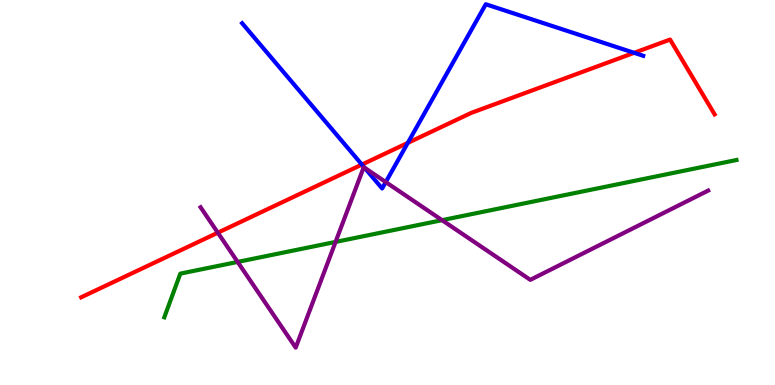[{'lines': ['blue', 'red'], 'intersections': [{'x': 4.67, 'y': 5.73}, {'x': 5.26, 'y': 6.29}, {'x': 8.18, 'y': 8.63}]}, {'lines': ['green', 'red'], 'intersections': []}, {'lines': ['purple', 'red'], 'intersections': [{'x': 2.81, 'y': 3.96}]}, {'lines': ['blue', 'green'], 'intersections': []}, {'lines': ['blue', 'purple'], 'intersections': [{'x': 4.7, 'y': 5.64}, {'x': 4.98, 'y': 5.27}]}, {'lines': ['green', 'purple'], 'intersections': [{'x': 3.07, 'y': 3.2}, {'x': 4.33, 'y': 3.72}, {'x': 5.7, 'y': 4.28}]}]